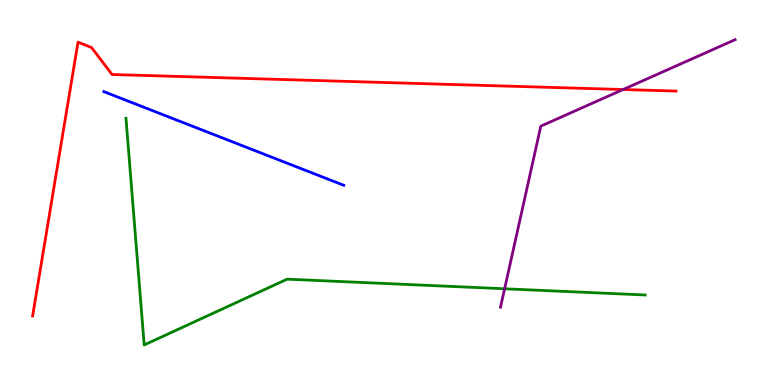[{'lines': ['blue', 'red'], 'intersections': []}, {'lines': ['green', 'red'], 'intersections': []}, {'lines': ['purple', 'red'], 'intersections': [{'x': 8.04, 'y': 7.67}]}, {'lines': ['blue', 'green'], 'intersections': []}, {'lines': ['blue', 'purple'], 'intersections': []}, {'lines': ['green', 'purple'], 'intersections': [{'x': 6.51, 'y': 2.5}]}]